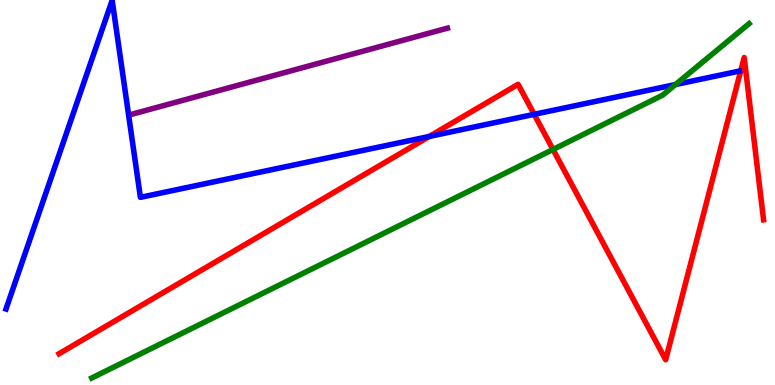[{'lines': ['blue', 'red'], 'intersections': [{'x': 5.54, 'y': 6.46}, {'x': 6.89, 'y': 7.03}]}, {'lines': ['green', 'red'], 'intersections': [{'x': 7.14, 'y': 6.12}]}, {'lines': ['purple', 'red'], 'intersections': []}, {'lines': ['blue', 'green'], 'intersections': [{'x': 8.72, 'y': 7.8}]}, {'lines': ['blue', 'purple'], 'intersections': []}, {'lines': ['green', 'purple'], 'intersections': []}]